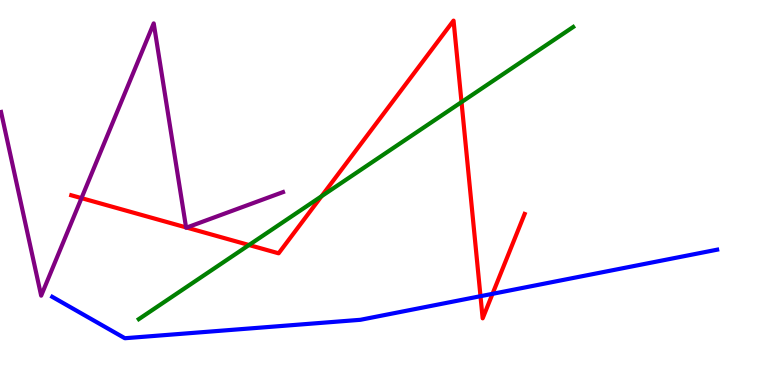[{'lines': ['blue', 'red'], 'intersections': [{'x': 6.2, 'y': 2.31}, {'x': 6.36, 'y': 2.37}]}, {'lines': ['green', 'red'], 'intersections': [{'x': 3.21, 'y': 3.64}, {'x': 4.15, 'y': 4.9}, {'x': 5.96, 'y': 7.35}]}, {'lines': ['purple', 'red'], 'intersections': [{'x': 1.05, 'y': 4.85}, {'x': 2.4, 'y': 4.09}, {'x': 2.41, 'y': 4.09}]}, {'lines': ['blue', 'green'], 'intersections': []}, {'lines': ['blue', 'purple'], 'intersections': []}, {'lines': ['green', 'purple'], 'intersections': []}]